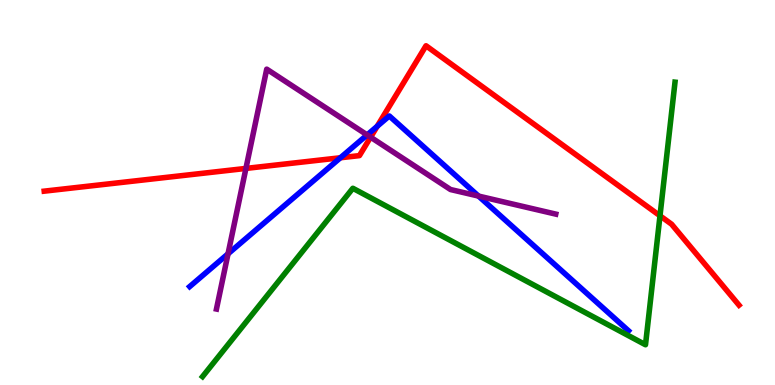[{'lines': ['blue', 'red'], 'intersections': [{'x': 4.39, 'y': 5.9}, {'x': 4.87, 'y': 6.72}]}, {'lines': ['green', 'red'], 'intersections': [{'x': 8.52, 'y': 4.4}]}, {'lines': ['purple', 'red'], 'intersections': [{'x': 3.17, 'y': 5.63}, {'x': 4.78, 'y': 6.44}]}, {'lines': ['blue', 'green'], 'intersections': []}, {'lines': ['blue', 'purple'], 'intersections': [{'x': 2.94, 'y': 3.41}, {'x': 4.74, 'y': 6.5}, {'x': 6.17, 'y': 4.91}]}, {'lines': ['green', 'purple'], 'intersections': []}]